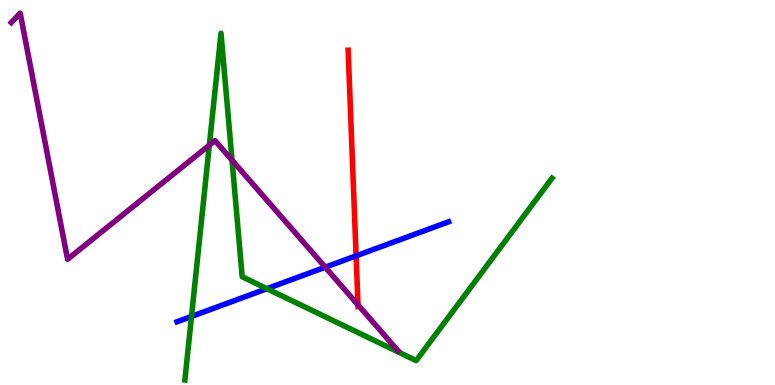[{'lines': ['blue', 'red'], 'intersections': [{'x': 4.6, 'y': 3.35}]}, {'lines': ['green', 'red'], 'intersections': []}, {'lines': ['purple', 'red'], 'intersections': [{'x': 4.62, 'y': 2.08}]}, {'lines': ['blue', 'green'], 'intersections': [{'x': 2.47, 'y': 1.78}, {'x': 3.44, 'y': 2.5}]}, {'lines': ['blue', 'purple'], 'intersections': [{'x': 4.2, 'y': 3.06}]}, {'lines': ['green', 'purple'], 'intersections': [{'x': 2.7, 'y': 6.23}, {'x': 2.99, 'y': 5.84}]}]